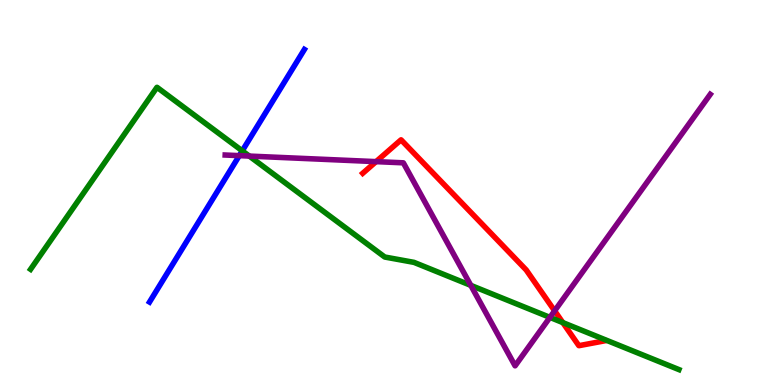[{'lines': ['blue', 'red'], 'intersections': []}, {'lines': ['green', 'red'], 'intersections': [{'x': 7.26, 'y': 1.62}]}, {'lines': ['purple', 'red'], 'intersections': [{'x': 4.85, 'y': 5.8}, {'x': 7.16, 'y': 1.93}]}, {'lines': ['blue', 'green'], 'intersections': [{'x': 3.13, 'y': 6.08}]}, {'lines': ['blue', 'purple'], 'intersections': [{'x': 3.09, 'y': 5.96}]}, {'lines': ['green', 'purple'], 'intersections': [{'x': 3.22, 'y': 5.95}, {'x': 6.07, 'y': 2.59}, {'x': 7.1, 'y': 1.76}]}]